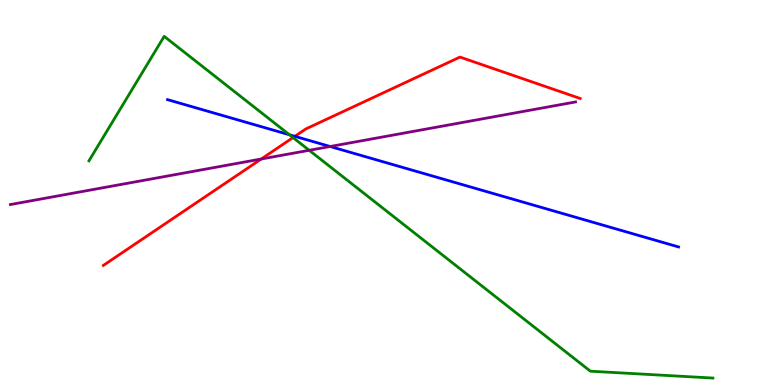[{'lines': ['blue', 'red'], 'intersections': [{'x': 3.8, 'y': 6.46}]}, {'lines': ['green', 'red'], 'intersections': [{'x': 3.78, 'y': 6.43}]}, {'lines': ['purple', 'red'], 'intersections': [{'x': 3.37, 'y': 5.87}]}, {'lines': ['blue', 'green'], 'intersections': [{'x': 3.73, 'y': 6.5}]}, {'lines': ['blue', 'purple'], 'intersections': [{'x': 4.26, 'y': 6.19}]}, {'lines': ['green', 'purple'], 'intersections': [{'x': 3.99, 'y': 6.1}]}]